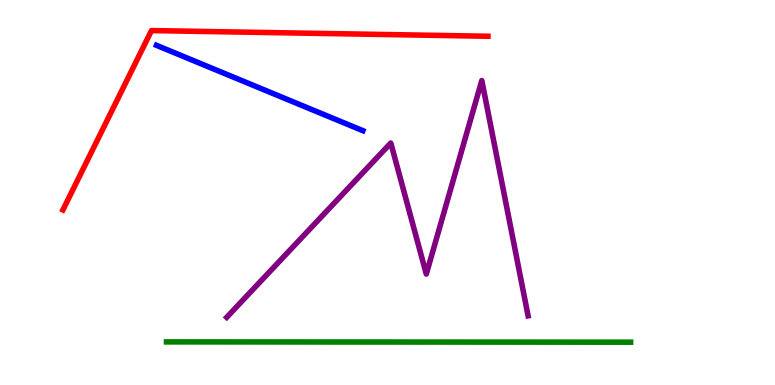[{'lines': ['blue', 'red'], 'intersections': []}, {'lines': ['green', 'red'], 'intersections': []}, {'lines': ['purple', 'red'], 'intersections': []}, {'lines': ['blue', 'green'], 'intersections': []}, {'lines': ['blue', 'purple'], 'intersections': []}, {'lines': ['green', 'purple'], 'intersections': []}]